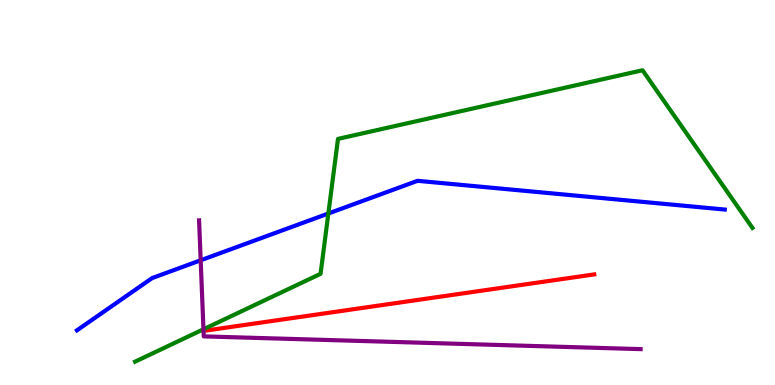[{'lines': ['blue', 'red'], 'intersections': []}, {'lines': ['green', 'red'], 'intersections': []}, {'lines': ['purple', 'red'], 'intersections': []}, {'lines': ['blue', 'green'], 'intersections': [{'x': 4.24, 'y': 4.45}]}, {'lines': ['blue', 'purple'], 'intersections': [{'x': 2.59, 'y': 3.24}]}, {'lines': ['green', 'purple'], 'intersections': [{'x': 2.63, 'y': 1.45}]}]